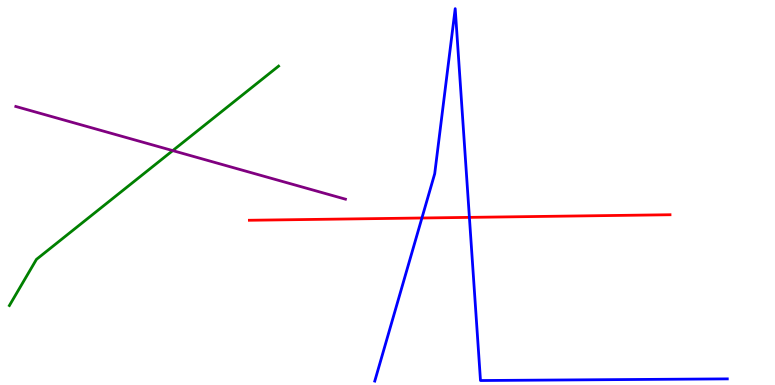[{'lines': ['blue', 'red'], 'intersections': [{'x': 5.44, 'y': 4.34}, {'x': 6.06, 'y': 4.35}]}, {'lines': ['green', 'red'], 'intersections': []}, {'lines': ['purple', 'red'], 'intersections': []}, {'lines': ['blue', 'green'], 'intersections': []}, {'lines': ['blue', 'purple'], 'intersections': []}, {'lines': ['green', 'purple'], 'intersections': [{'x': 2.23, 'y': 6.09}]}]